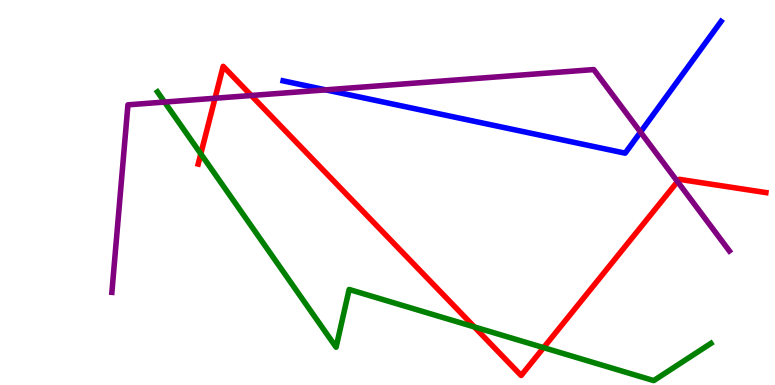[{'lines': ['blue', 'red'], 'intersections': []}, {'lines': ['green', 'red'], 'intersections': [{'x': 2.59, 'y': 6.0}, {'x': 6.12, 'y': 1.51}, {'x': 7.01, 'y': 0.97}]}, {'lines': ['purple', 'red'], 'intersections': [{'x': 2.77, 'y': 7.45}, {'x': 3.24, 'y': 7.52}, {'x': 8.74, 'y': 5.28}]}, {'lines': ['blue', 'green'], 'intersections': []}, {'lines': ['blue', 'purple'], 'intersections': [{'x': 4.2, 'y': 7.67}, {'x': 8.26, 'y': 6.57}]}, {'lines': ['green', 'purple'], 'intersections': [{'x': 2.12, 'y': 7.35}]}]